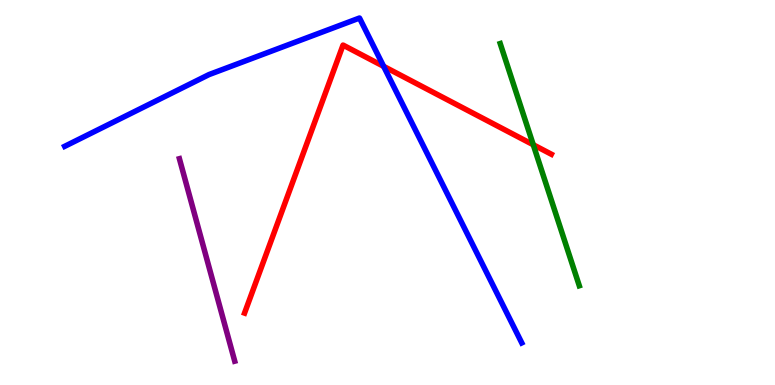[{'lines': ['blue', 'red'], 'intersections': [{'x': 4.95, 'y': 8.28}]}, {'lines': ['green', 'red'], 'intersections': [{'x': 6.88, 'y': 6.24}]}, {'lines': ['purple', 'red'], 'intersections': []}, {'lines': ['blue', 'green'], 'intersections': []}, {'lines': ['blue', 'purple'], 'intersections': []}, {'lines': ['green', 'purple'], 'intersections': []}]